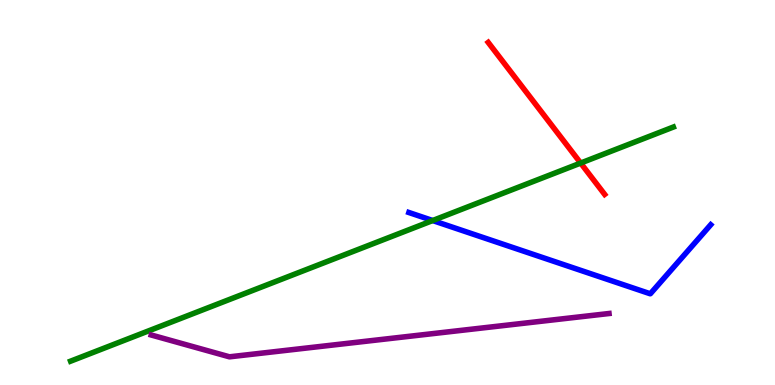[{'lines': ['blue', 'red'], 'intersections': []}, {'lines': ['green', 'red'], 'intersections': [{'x': 7.49, 'y': 5.76}]}, {'lines': ['purple', 'red'], 'intersections': []}, {'lines': ['blue', 'green'], 'intersections': [{'x': 5.58, 'y': 4.27}]}, {'lines': ['blue', 'purple'], 'intersections': []}, {'lines': ['green', 'purple'], 'intersections': []}]